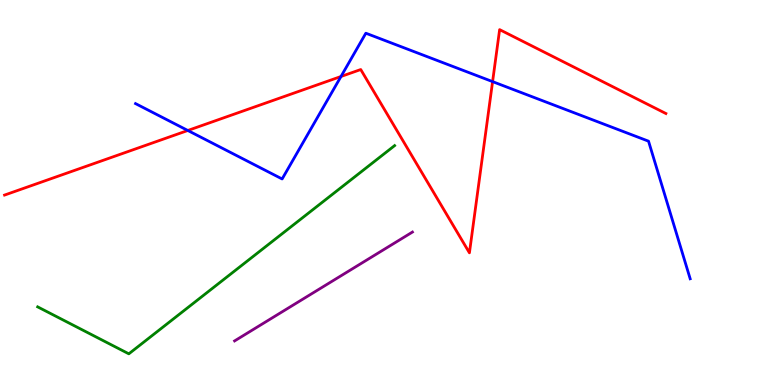[{'lines': ['blue', 'red'], 'intersections': [{'x': 2.42, 'y': 6.61}, {'x': 4.4, 'y': 8.01}, {'x': 6.36, 'y': 7.88}]}, {'lines': ['green', 'red'], 'intersections': []}, {'lines': ['purple', 'red'], 'intersections': []}, {'lines': ['blue', 'green'], 'intersections': []}, {'lines': ['blue', 'purple'], 'intersections': []}, {'lines': ['green', 'purple'], 'intersections': []}]